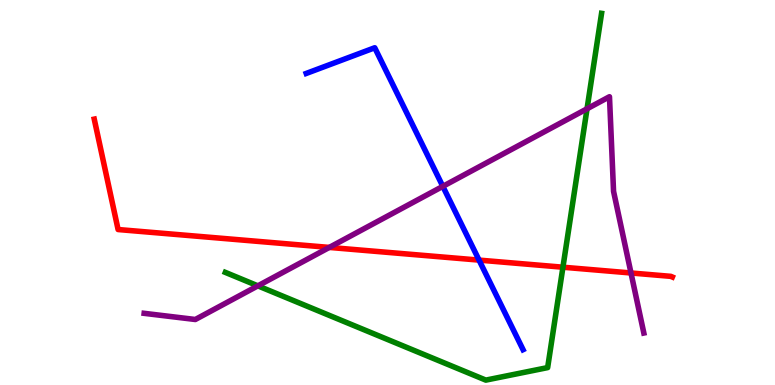[{'lines': ['blue', 'red'], 'intersections': [{'x': 6.18, 'y': 3.24}]}, {'lines': ['green', 'red'], 'intersections': [{'x': 7.26, 'y': 3.06}]}, {'lines': ['purple', 'red'], 'intersections': [{'x': 4.25, 'y': 3.57}, {'x': 8.14, 'y': 2.91}]}, {'lines': ['blue', 'green'], 'intersections': []}, {'lines': ['blue', 'purple'], 'intersections': [{'x': 5.71, 'y': 5.16}]}, {'lines': ['green', 'purple'], 'intersections': [{'x': 3.33, 'y': 2.58}, {'x': 7.57, 'y': 7.17}]}]